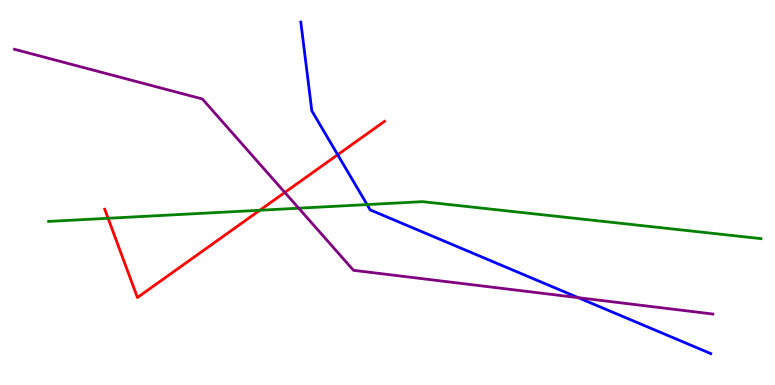[{'lines': ['blue', 'red'], 'intersections': [{'x': 4.36, 'y': 5.98}]}, {'lines': ['green', 'red'], 'intersections': [{'x': 1.39, 'y': 4.33}, {'x': 3.35, 'y': 4.54}]}, {'lines': ['purple', 'red'], 'intersections': [{'x': 3.67, 'y': 5.0}]}, {'lines': ['blue', 'green'], 'intersections': [{'x': 4.74, 'y': 4.69}]}, {'lines': ['blue', 'purple'], 'intersections': [{'x': 7.46, 'y': 2.27}]}, {'lines': ['green', 'purple'], 'intersections': [{'x': 3.85, 'y': 4.59}]}]